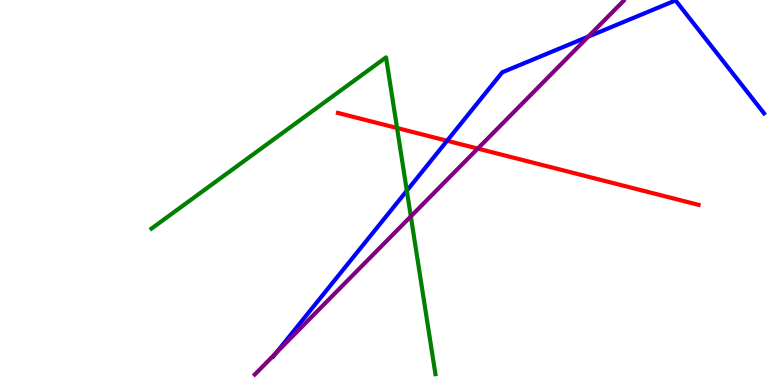[{'lines': ['blue', 'red'], 'intersections': [{'x': 5.77, 'y': 6.34}]}, {'lines': ['green', 'red'], 'intersections': [{'x': 5.12, 'y': 6.68}]}, {'lines': ['purple', 'red'], 'intersections': [{'x': 6.16, 'y': 6.14}]}, {'lines': ['blue', 'green'], 'intersections': [{'x': 5.25, 'y': 5.05}]}, {'lines': ['blue', 'purple'], 'intersections': [{'x': 3.56, 'y': 0.834}, {'x': 7.59, 'y': 9.05}]}, {'lines': ['green', 'purple'], 'intersections': [{'x': 5.3, 'y': 4.38}]}]